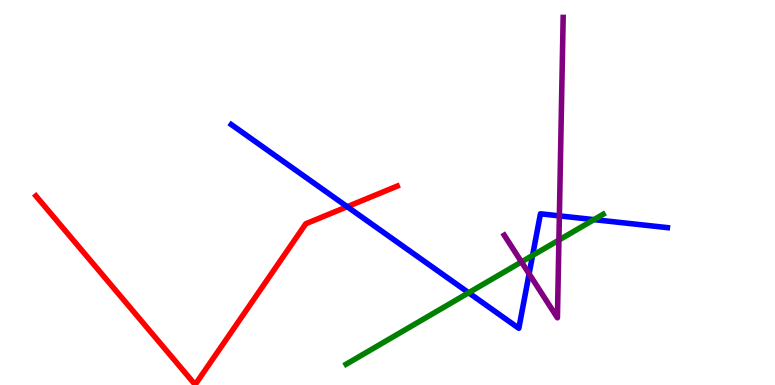[{'lines': ['blue', 'red'], 'intersections': [{'x': 4.48, 'y': 4.63}]}, {'lines': ['green', 'red'], 'intersections': []}, {'lines': ['purple', 'red'], 'intersections': []}, {'lines': ['blue', 'green'], 'intersections': [{'x': 6.05, 'y': 2.4}, {'x': 6.87, 'y': 3.37}, {'x': 7.66, 'y': 4.3}]}, {'lines': ['blue', 'purple'], 'intersections': [{'x': 6.83, 'y': 2.89}, {'x': 7.22, 'y': 4.39}]}, {'lines': ['green', 'purple'], 'intersections': [{'x': 6.73, 'y': 3.2}, {'x': 7.21, 'y': 3.76}]}]